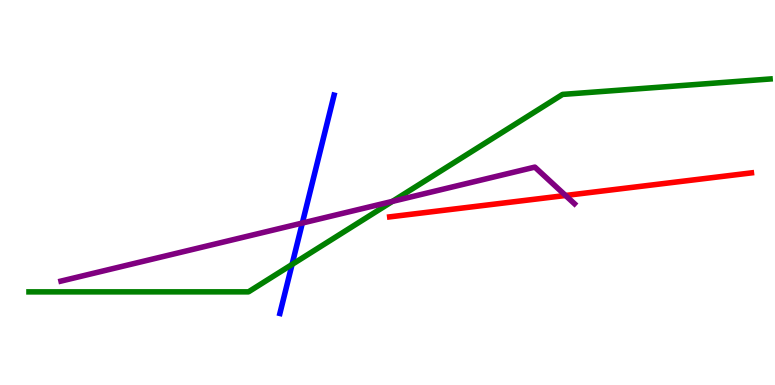[{'lines': ['blue', 'red'], 'intersections': []}, {'lines': ['green', 'red'], 'intersections': []}, {'lines': ['purple', 'red'], 'intersections': [{'x': 7.3, 'y': 4.92}]}, {'lines': ['blue', 'green'], 'intersections': [{'x': 3.77, 'y': 3.13}]}, {'lines': ['blue', 'purple'], 'intersections': [{'x': 3.9, 'y': 4.21}]}, {'lines': ['green', 'purple'], 'intersections': [{'x': 5.06, 'y': 4.77}]}]